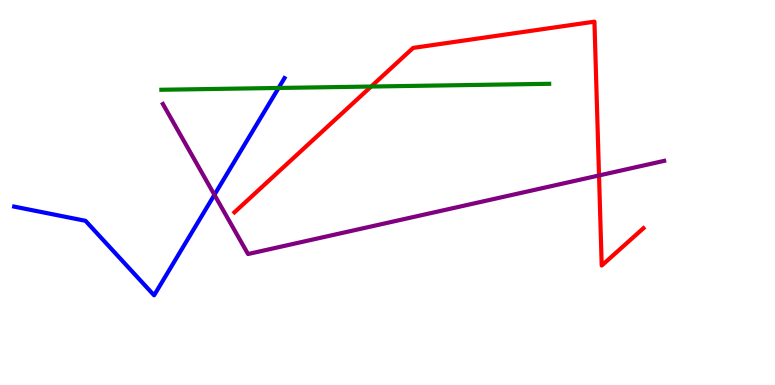[{'lines': ['blue', 'red'], 'intersections': []}, {'lines': ['green', 'red'], 'intersections': [{'x': 4.79, 'y': 7.75}]}, {'lines': ['purple', 'red'], 'intersections': [{'x': 7.73, 'y': 5.44}]}, {'lines': ['blue', 'green'], 'intersections': [{'x': 3.59, 'y': 7.72}]}, {'lines': ['blue', 'purple'], 'intersections': [{'x': 2.77, 'y': 4.94}]}, {'lines': ['green', 'purple'], 'intersections': []}]